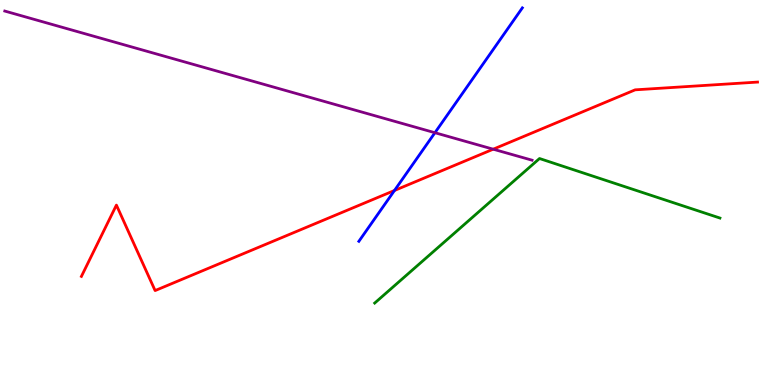[{'lines': ['blue', 'red'], 'intersections': [{'x': 5.09, 'y': 5.05}]}, {'lines': ['green', 'red'], 'intersections': []}, {'lines': ['purple', 'red'], 'intersections': [{'x': 6.36, 'y': 6.12}]}, {'lines': ['blue', 'green'], 'intersections': []}, {'lines': ['blue', 'purple'], 'intersections': [{'x': 5.61, 'y': 6.55}]}, {'lines': ['green', 'purple'], 'intersections': []}]